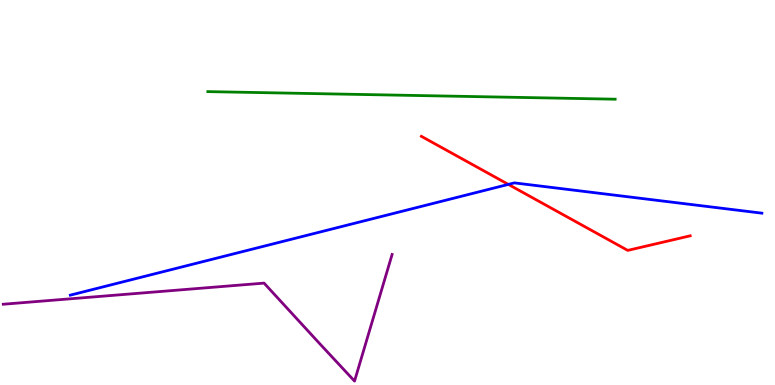[{'lines': ['blue', 'red'], 'intersections': [{'x': 6.56, 'y': 5.21}]}, {'lines': ['green', 'red'], 'intersections': []}, {'lines': ['purple', 'red'], 'intersections': []}, {'lines': ['blue', 'green'], 'intersections': []}, {'lines': ['blue', 'purple'], 'intersections': []}, {'lines': ['green', 'purple'], 'intersections': []}]